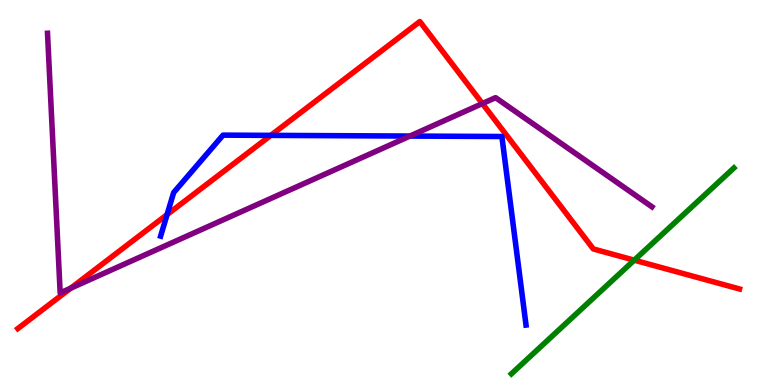[{'lines': ['blue', 'red'], 'intersections': [{'x': 2.16, 'y': 4.43}, {'x': 3.49, 'y': 6.48}]}, {'lines': ['green', 'red'], 'intersections': [{'x': 8.18, 'y': 3.24}]}, {'lines': ['purple', 'red'], 'intersections': [{'x': 0.913, 'y': 2.51}, {'x': 6.22, 'y': 7.31}]}, {'lines': ['blue', 'green'], 'intersections': []}, {'lines': ['blue', 'purple'], 'intersections': [{'x': 5.29, 'y': 6.47}]}, {'lines': ['green', 'purple'], 'intersections': []}]